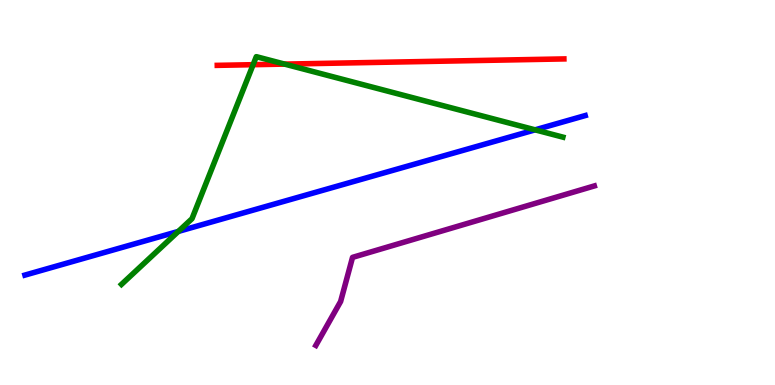[{'lines': ['blue', 'red'], 'intersections': []}, {'lines': ['green', 'red'], 'intersections': [{'x': 3.27, 'y': 8.32}, {'x': 3.67, 'y': 8.33}]}, {'lines': ['purple', 'red'], 'intersections': []}, {'lines': ['blue', 'green'], 'intersections': [{'x': 2.3, 'y': 3.99}, {'x': 6.9, 'y': 6.63}]}, {'lines': ['blue', 'purple'], 'intersections': []}, {'lines': ['green', 'purple'], 'intersections': []}]